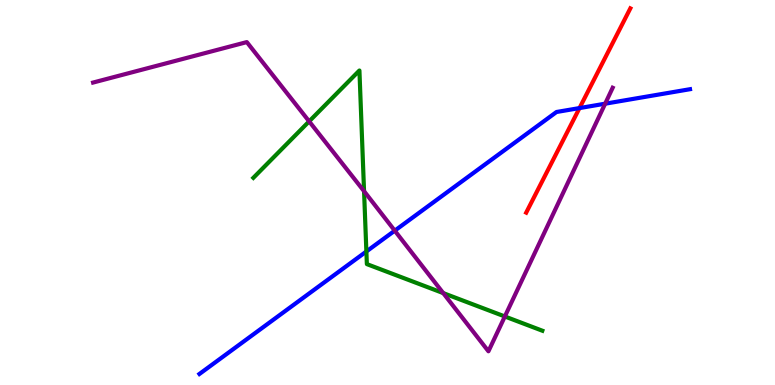[{'lines': ['blue', 'red'], 'intersections': [{'x': 7.48, 'y': 7.19}]}, {'lines': ['green', 'red'], 'intersections': []}, {'lines': ['purple', 'red'], 'intersections': []}, {'lines': ['blue', 'green'], 'intersections': [{'x': 4.73, 'y': 3.47}]}, {'lines': ['blue', 'purple'], 'intersections': [{'x': 5.09, 'y': 4.01}, {'x': 7.81, 'y': 7.31}]}, {'lines': ['green', 'purple'], 'intersections': [{'x': 3.99, 'y': 6.85}, {'x': 4.7, 'y': 5.03}, {'x': 5.72, 'y': 2.39}, {'x': 6.51, 'y': 1.78}]}]